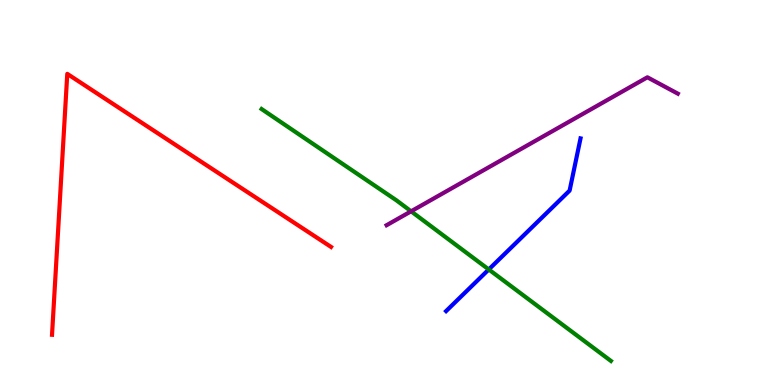[{'lines': ['blue', 'red'], 'intersections': []}, {'lines': ['green', 'red'], 'intersections': []}, {'lines': ['purple', 'red'], 'intersections': []}, {'lines': ['blue', 'green'], 'intersections': [{'x': 6.31, 'y': 3.0}]}, {'lines': ['blue', 'purple'], 'intersections': []}, {'lines': ['green', 'purple'], 'intersections': [{'x': 5.3, 'y': 4.51}]}]